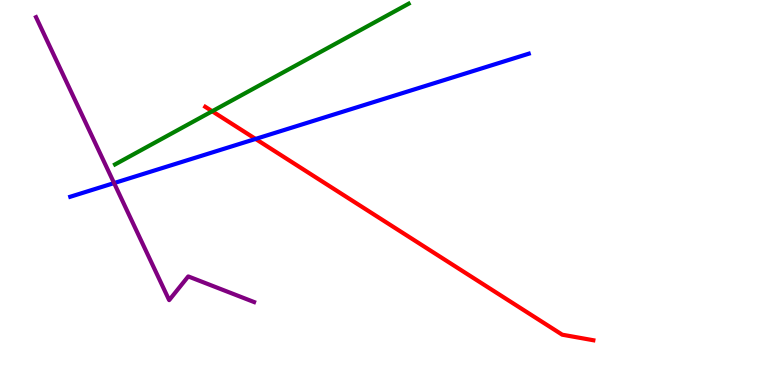[{'lines': ['blue', 'red'], 'intersections': [{'x': 3.3, 'y': 6.39}]}, {'lines': ['green', 'red'], 'intersections': [{'x': 2.74, 'y': 7.11}]}, {'lines': ['purple', 'red'], 'intersections': []}, {'lines': ['blue', 'green'], 'intersections': []}, {'lines': ['blue', 'purple'], 'intersections': [{'x': 1.47, 'y': 5.24}]}, {'lines': ['green', 'purple'], 'intersections': []}]